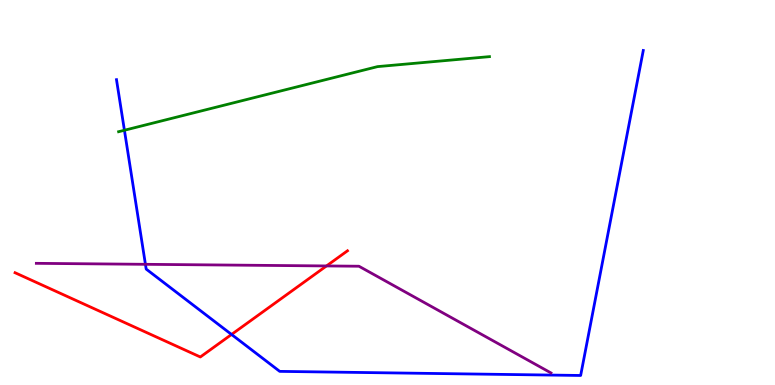[{'lines': ['blue', 'red'], 'intersections': [{'x': 2.99, 'y': 1.31}]}, {'lines': ['green', 'red'], 'intersections': []}, {'lines': ['purple', 'red'], 'intersections': [{'x': 4.21, 'y': 3.09}]}, {'lines': ['blue', 'green'], 'intersections': [{'x': 1.61, 'y': 6.62}]}, {'lines': ['blue', 'purple'], 'intersections': [{'x': 1.88, 'y': 3.13}]}, {'lines': ['green', 'purple'], 'intersections': []}]